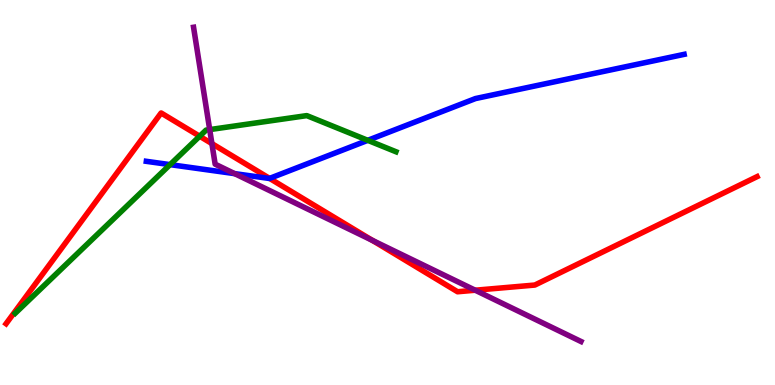[{'lines': ['blue', 'red'], 'intersections': [{'x': 3.48, 'y': 5.37}]}, {'lines': ['green', 'red'], 'intersections': [{'x': 2.58, 'y': 6.46}]}, {'lines': ['purple', 'red'], 'intersections': [{'x': 2.73, 'y': 6.27}, {'x': 4.81, 'y': 3.76}, {'x': 6.13, 'y': 2.46}]}, {'lines': ['blue', 'green'], 'intersections': [{'x': 2.19, 'y': 5.72}, {'x': 4.75, 'y': 6.36}]}, {'lines': ['blue', 'purple'], 'intersections': [{'x': 3.03, 'y': 5.49}]}, {'lines': ['green', 'purple'], 'intersections': [{'x': 2.71, 'y': 6.63}]}]